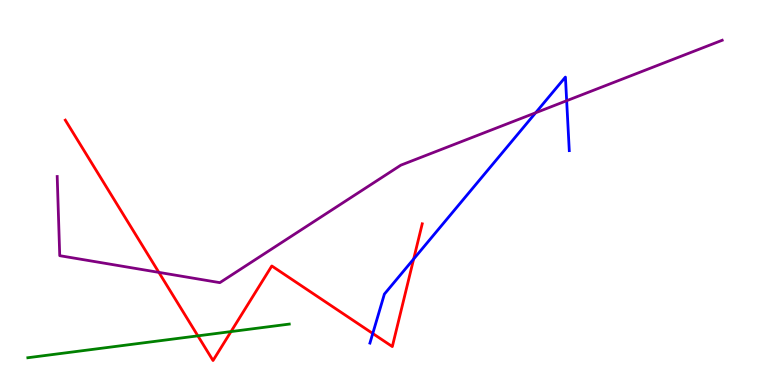[{'lines': ['blue', 'red'], 'intersections': [{'x': 4.81, 'y': 1.34}, {'x': 5.34, 'y': 3.27}]}, {'lines': ['green', 'red'], 'intersections': [{'x': 2.55, 'y': 1.28}, {'x': 2.98, 'y': 1.39}]}, {'lines': ['purple', 'red'], 'intersections': [{'x': 2.05, 'y': 2.93}]}, {'lines': ['blue', 'green'], 'intersections': []}, {'lines': ['blue', 'purple'], 'intersections': [{'x': 6.91, 'y': 7.07}, {'x': 7.31, 'y': 7.38}]}, {'lines': ['green', 'purple'], 'intersections': []}]